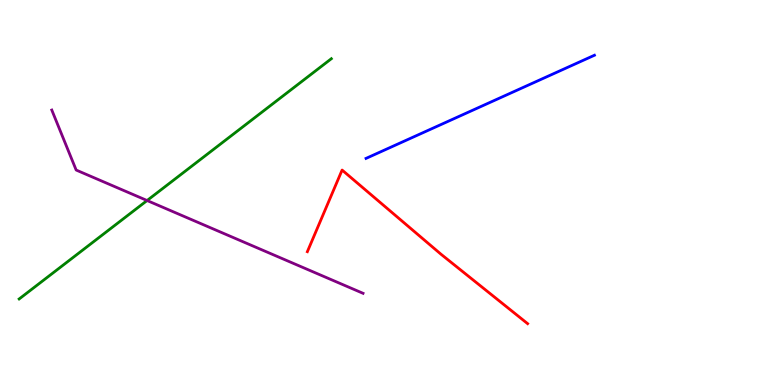[{'lines': ['blue', 'red'], 'intersections': []}, {'lines': ['green', 'red'], 'intersections': []}, {'lines': ['purple', 'red'], 'intersections': []}, {'lines': ['blue', 'green'], 'intersections': []}, {'lines': ['blue', 'purple'], 'intersections': []}, {'lines': ['green', 'purple'], 'intersections': [{'x': 1.9, 'y': 4.79}]}]